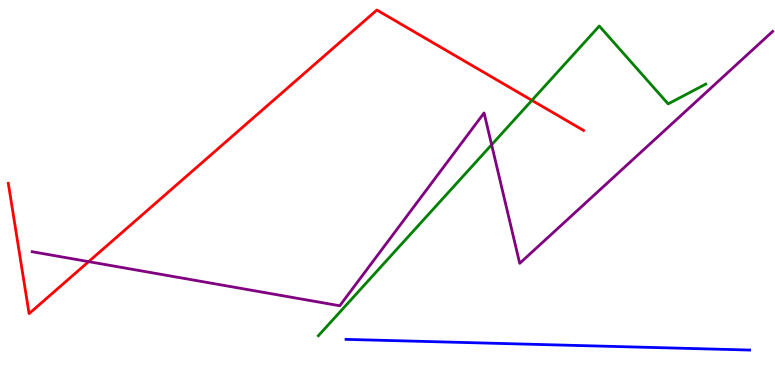[{'lines': ['blue', 'red'], 'intersections': []}, {'lines': ['green', 'red'], 'intersections': [{'x': 6.86, 'y': 7.39}]}, {'lines': ['purple', 'red'], 'intersections': [{'x': 1.14, 'y': 3.2}]}, {'lines': ['blue', 'green'], 'intersections': []}, {'lines': ['blue', 'purple'], 'intersections': []}, {'lines': ['green', 'purple'], 'intersections': [{'x': 6.34, 'y': 6.24}]}]